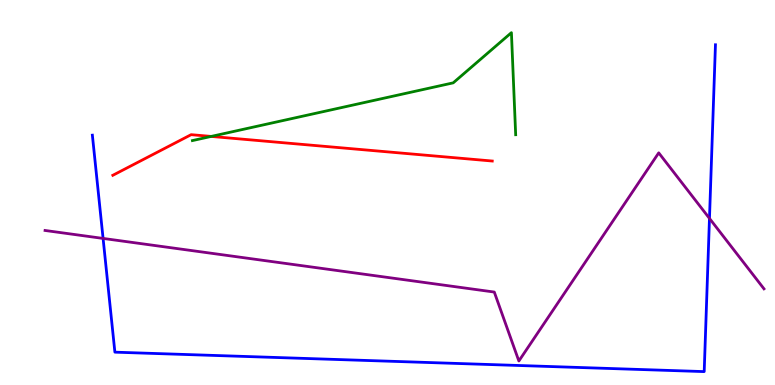[{'lines': ['blue', 'red'], 'intersections': []}, {'lines': ['green', 'red'], 'intersections': [{'x': 2.73, 'y': 6.46}]}, {'lines': ['purple', 'red'], 'intersections': []}, {'lines': ['blue', 'green'], 'intersections': []}, {'lines': ['blue', 'purple'], 'intersections': [{'x': 1.33, 'y': 3.81}, {'x': 9.15, 'y': 4.33}]}, {'lines': ['green', 'purple'], 'intersections': []}]